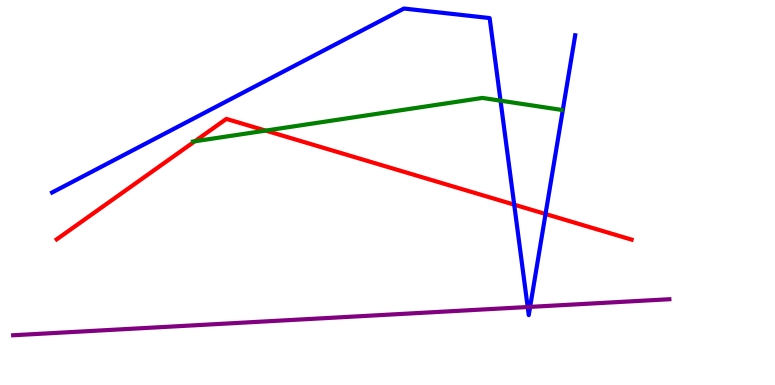[{'lines': ['blue', 'red'], 'intersections': [{'x': 6.63, 'y': 4.68}, {'x': 7.04, 'y': 4.44}]}, {'lines': ['green', 'red'], 'intersections': [{'x': 2.51, 'y': 6.33}, {'x': 3.43, 'y': 6.61}]}, {'lines': ['purple', 'red'], 'intersections': []}, {'lines': ['blue', 'green'], 'intersections': [{'x': 6.46, 'y': 7.39}]}, {'lines': ['blue', 'purple'], 'intersections': [{'x': 6.81, 'y': 2.03}, {'x': 6.84, 'y': 2.03}]}, {'lines': ['green', 'purple'], 'intersections': []}]